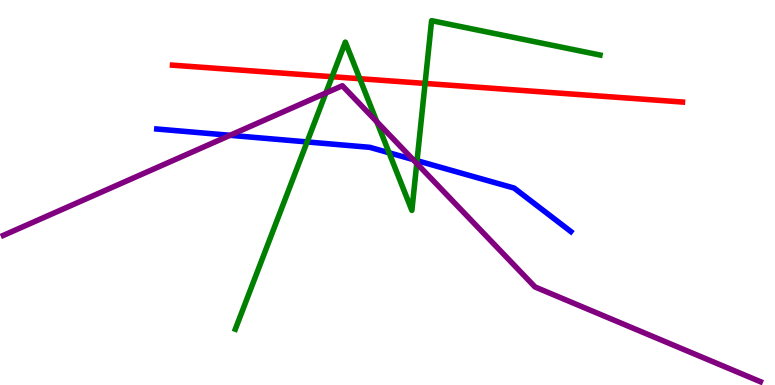[{'lines': ['blue', 'red'], 'intersections': []}, {'lines': ['green', 'red'], 'intersections': [{'x': 4.28, 'y': 8.01}, {'x': 4.64, 'y': 7.96}, {'x': 5.48, 'y': 7.83}]}, {'lines': ['purple', 'red'], 'intersections': []}, {'lines': ['blue', 'green'], 'intersections': [{'x': 3.96, 'y': 6.31}, {'x': 5.02, 'y': 6.03}, {'x': 5.38, 'y': 5.83}]}, {'lines': ['blue', 'purple'], 'intersections': [{'x': 2.97, 'y': 6.49}, {'x': 5.33, 'y': 5.86}]}, {'lines': ['green', 'purple'], 'intersections': [{'x': 4.2, 'y': 7.58}, {'x': 4.86, 'y': 6.84}, {'x': 5.38, 'y': 5.75}]}]